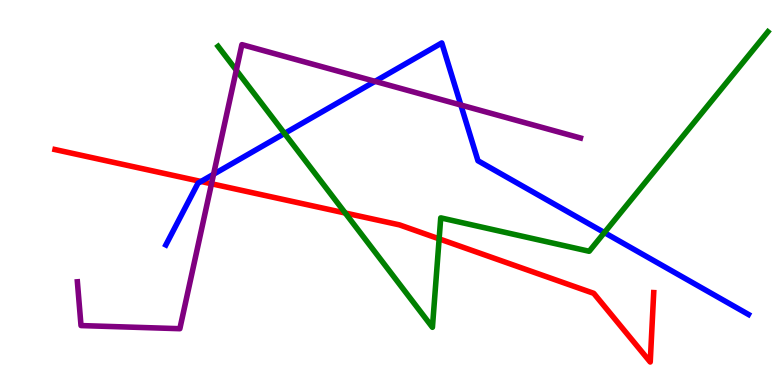[{'lines': ['blue', 'red'], 'intersections': [{'x': 2.59, 'y': 5.29}]}, {'lines': ['green', 'red'], 'intersections': [{'x': 4.45, 'y': 4.47}, {'x': 5.67, 'y': 3.8}]}, {'lines': ['purple', 'red'], 'intersections': [{'x': 2.73, 'y': 5.23}]}, {'lines': ['blue', 'green'], 'intersections': [{'x': 3.67, 'y': 6.53}, {'x': 7.8, 'y': 3.96}]}, {'lines': ['blue', 'purple'], 'intersections': [{'x': 2.76, 'y': 5.47}, {'x': 4.84, 'y': 7.89}, {'x': 5.95, 'y': 7.27}]}, {'lines': ['green', 'purple'], 'intersections': [{'x': 3.05, 'y': 8.18}]}]